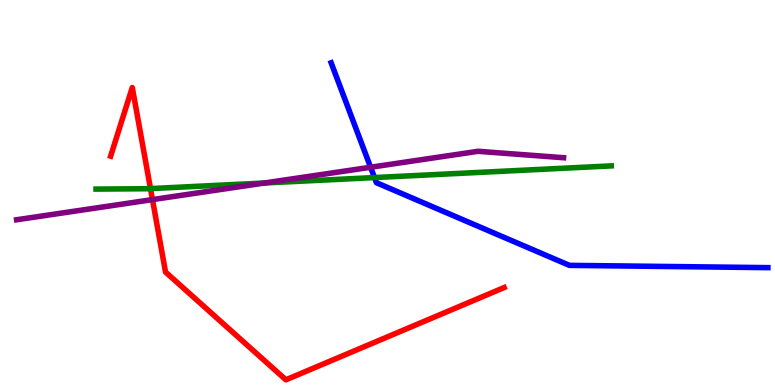[{'lines': ['blue', 'red'], 'intersections': []}, {'lines': ['green', 'red'], 'intersections': [{'x': 1.94, 'y': 5.1}]}, {'lines': ['purple', 'red'], 'intersections': [{'x': 1.97, 'y': 4.82}]}, {'lines': ['blue', 'green'], 'intersections': [{'x': 4.83, 'y': 5.39}]}, {'lines': ['blue', 'purple'], 'intersections': [{'x': 4.78, 'y': 5.66}]}, {'lines': ['green', 'purple'], 'intersections': [{'x': 3.41, 'y': 5.25}]}]